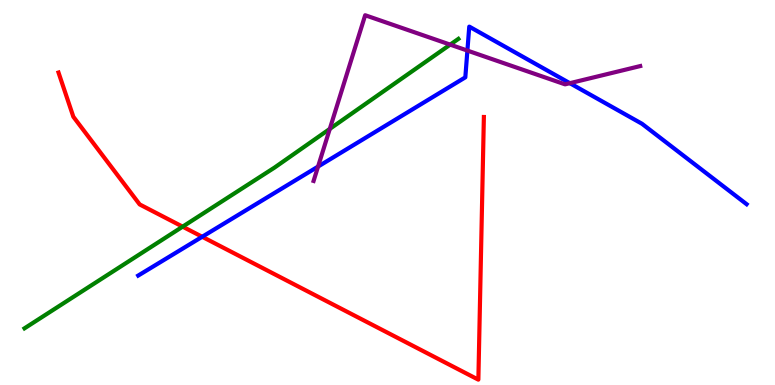[{'lines': ['blue', 'red'], 'intersections': [{'x': 2.61, 'y': 3.85}]}, {'lines': ['green', 'red'], 'intersections': [{'x': 2.36, 'y': 4.11}]}, {'lines': ['purple', 'red'], 'intersections': []}, {'lines': ['blue', 'green'], 'intersections': []}, {'lines': ['blue', 'purple'], 'intersections': [{'x': 4.1, 'y': 5.67}, {'x': 6.03, 'y': 8.69}, {'x': 7.35, 'y': 7.84}]}, {'lines': ['green', 'purple'], 'intersections': [{'x': 4.26, 'y': 6.65}, {'x': 5.81, 'y': 8.84}]}]